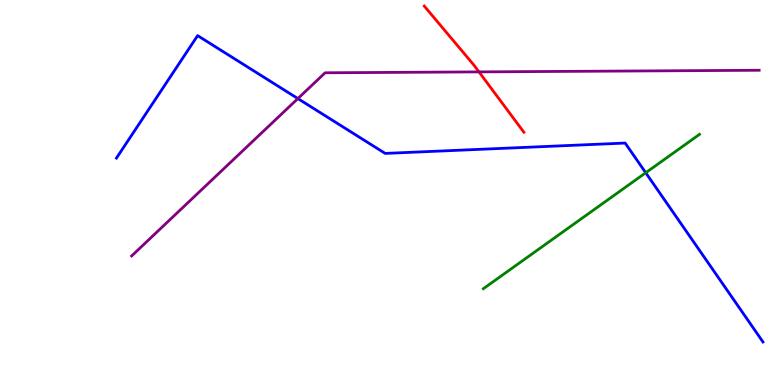[{'lines': ['blue', 'red'], 'intersections': []}, {'lines': ['green', 'red'], 'intersections': []}, {'lines': ['purple', 'red'], 'intersections': [{'x': 6.18, 'y': 8.13}]}, {'lines': ['blue', 'green'], 'intersections': [{'x': 8.33, 'y': 5.51}]}, {'lines': ['blue', 'purple'], 'intersections': [{'x': 3.84, 'y': 7.44}]}, {'lines': ['green', 'purple'], 'intersections': []}]